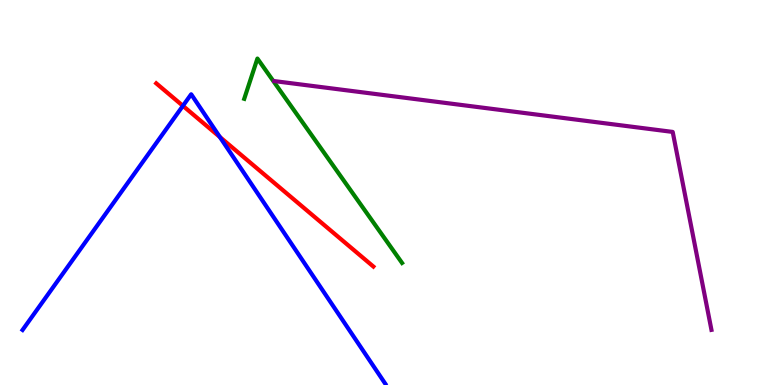[{'lines': ['blue', 'red'], 'intersections': [{'x': 2.36, 'y': 7.25}, {'x': 2.84, 'y': 6.44}]}, {'lines': ['green', 'red'], 'intersections': []}, {'lines': ['purple', 'red'], 'intersections': []}, {'lines': ['blue', 'green'], 'intersections': []}, {'lines': ['blue', 'purple'], 'intersections': []}, {'lines': ['green', 'purple'], 'intersections': []}]